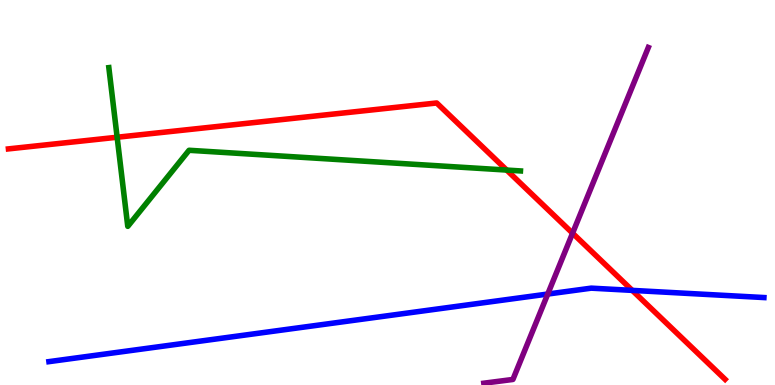[{'lines': ['blue', 'red'], 'intersections': [{'x': 8.16, 'y': 2.46}]}, {'lines': ['green', 'red'], 'intersections': [{'x': 1.51, 'y': 6.44}, {'x': 6.54, 'y': 5.58}]}, {'lines': ['purple', 'red'], 'intersections': [{'x': 7.39, 'y': 3.94}]}, {'lines': ['blue', 'green'], 'intersections': []}, {'lines': ['blue', 'purple'], 'intersections': [{'x': 7.07, 'y': 2.36}]}, {'lines': ['green', 'purple'], 'intersections': []}]